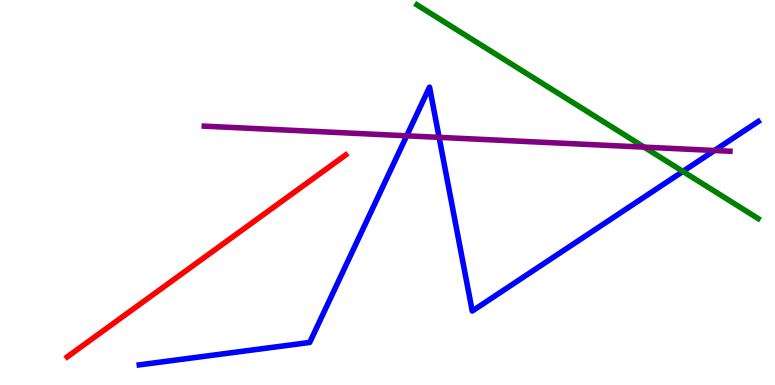[{'lines': ['blue', 'red'], 'intersections': []}, {'lines': ['green', 'red'], 'intersections': []}, {'lines': ['purple', 'red'], 'intersections': []}, {'lines': ['blue', 'green'], 'intersections': [{'x': 8.81, 'y': 5.55}]}, {'lines': ['blue', 'purple'], 'intersections': [{'x': 5.25, 'y': 6.47}, {'x': 5.67, 'y': 6.43}, {'x': 9.22, 'y': 6.09}]}, {'lines': ['green', 'purple'], 'intersections': [{'x': 8.31, 'y': 6.18}]}]